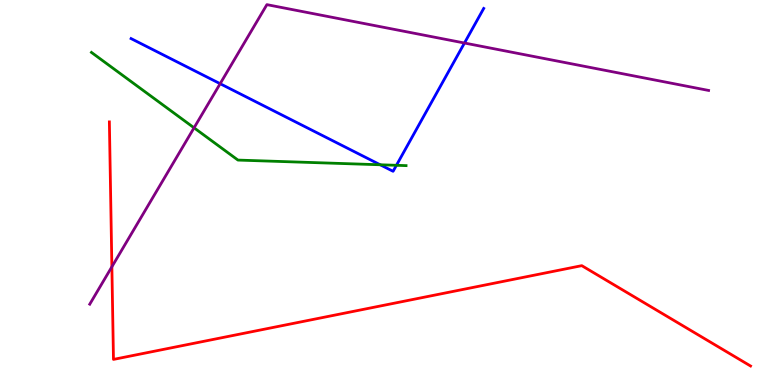[{'lines': ['blue', 'red'], 'intersections': []}, {'lines': ['green', 'red'], 'intersections': []}, {'lines': ['purple', 'red'], 'intersections': [{'x': 1.44, 'y': 3.07}]}, {'lines': ['blue', 'green'], 'intersections': [{'x': 4.91, 'y': 5.72}, {'x': 5.12, 'y': 5.71}]}, {'lines': ['blue', 'purple'], 'intersections': [{'x': 2.84, 'y': 7.83}, {'x': 5.99, 'y': 8.88}]}, {'lines': ['green', 'purple'], 'intersections': [{'x': 2.5, 'y': 6.68}]}]